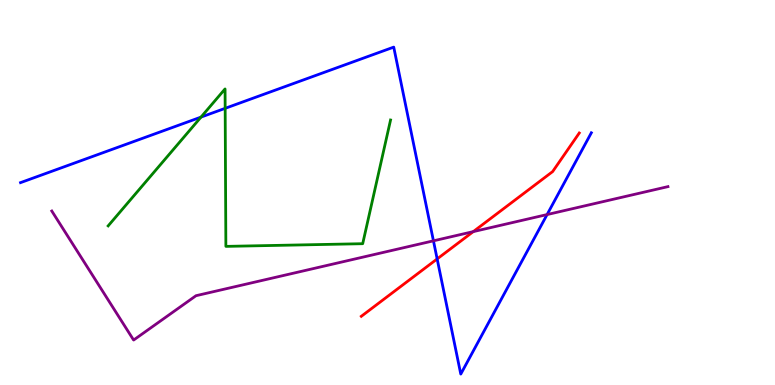[{'lines': ['blue', 'red'], 'intersections': [{'x': 5.64, 'y': 3.27}]}, {'lines': ['green', 'red'], 'intersections': []}, {'lines': ['purple', 'red'], 'intersections': [{'x': 6.11, 'y': 3.98}]}, {'lines': ['blue', 'green'], 'intersections': [{'x': 2.59, 'y': 6.96}, {'x': 2.91, 'y': 7.19}]}, {'lines': ['blue', 'purple'], 'intersections': [{'x': 5.59, 'y': 3.74}, {'x': 7.06, 'y': 4.43}]}, {'lines': ['green', 'purple'], 'intersections': []}]